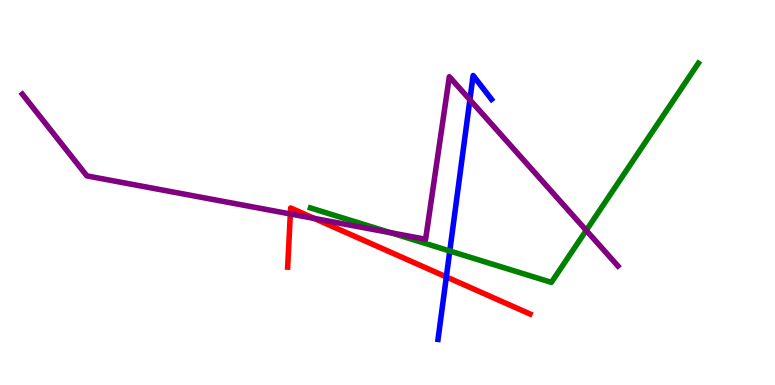[{'lines': ['blue', 'red'], 'intersections': [{'x': 5.76, 'y': 2.81}]}, {'lines': ['green', 'red'], 'intersections': []}, {'lines': ['purple', 'red'], 'intersections': [{'x': 3.75, 'y': 4.44}, {'x': 4.06, 'y': 4.33}]}, {'lines': ['blue', 'green'], 'intersections': [{'x': 5.8, 'y': 3.48}]}, {'lines': ['blue', 'purple'], 'intersections': [{'x': 6.06, 'y': 7.41}]}, {'lines': ['green', 'purple'], 'intersections': [{'x': 5.04, 'y': 3.95}, {'x': 7.56, 'y': 4.02}]}]